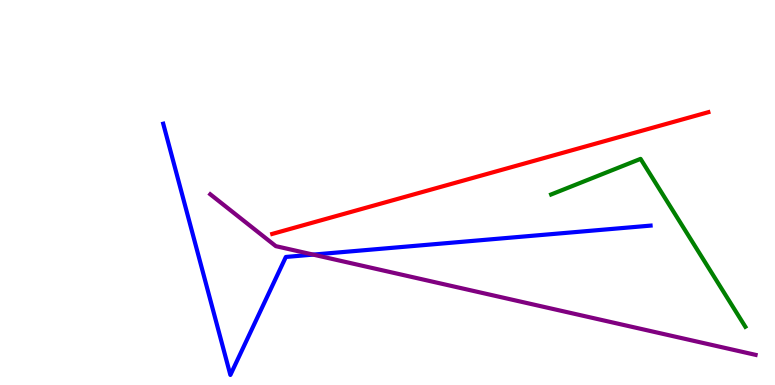[{'lines': ['blue', 'red'], 'intersections': []}, {'lines': ['green', 'red'], 'intersections': []}, {'lines': ['purple', 'red'], 'intersections': []}, {'lines': ['blue', 'green'], 'intersections': []}, {'lines': ['blue', 'purple'], 'intersections': [{'x': 4.04, 'y': 3.39}]}, {'lines': ['green', 'purple'], 'intersections': []}]